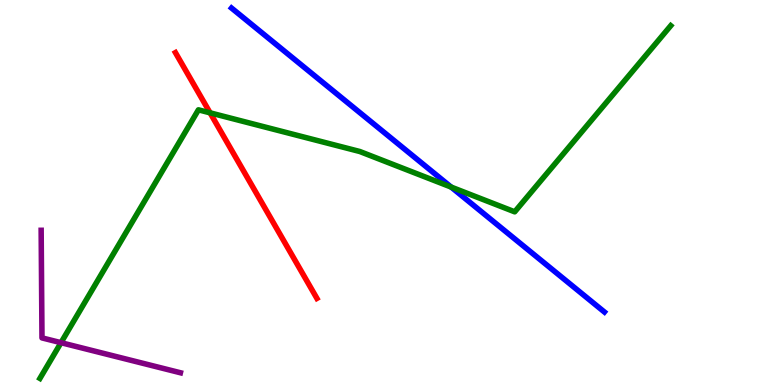[{'lines': ['blue', 'red'], 'intersections': []}, {'lines': ['green', 'red'], 'intersections': [{'x': 2.71, 'y': 7.07}]}, {'lines': ['purple', 'red'], 'intersections': []}, {'lines': ['blue', 'green'], 'intersections': [{'x': 5.82, 'y': 5.14}]}, {'lines': ['blue', 'purple'], 'intersections': []}, {'lines': ['green', 'purple'], 'intersections': [{'x': 0.787, 'y': 1.1}]}]